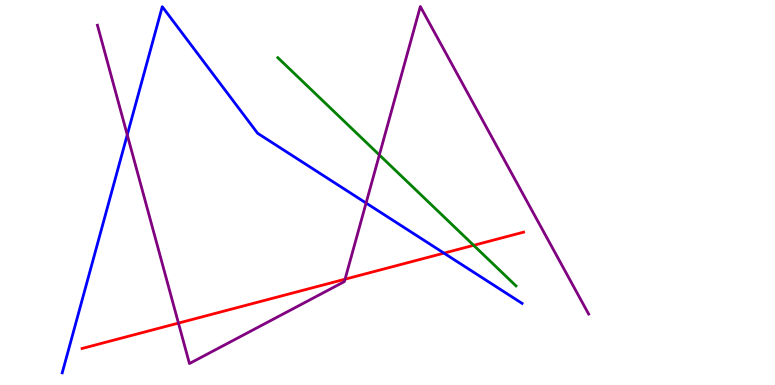[{'lines': ['blue', 'red'], 'intersections': [{'x': 5.73, 'y': 3.42}]}, {'lines': ['green', 'red'], 'intersections': [{'x': 6.11, 'y': 3.63}]}, {'lines': ['purple', 'red'], 'intersections': [{'x': 2.3, 'y': 1.61}, {'x': 4.45, 'y': 2.75}]}, {'lines': ['blue', 'green'], 'intersections': []}, {'lines': ['blue', 'purple'], 'intersections': [{'x': 1.64, 'y': 6.5}, {'x': 4.72, 'y': 4.73}]}, {'lines': ['green', 'purple'], 'intersections': [{'x': 4.89, 'y': 5.98}]}]